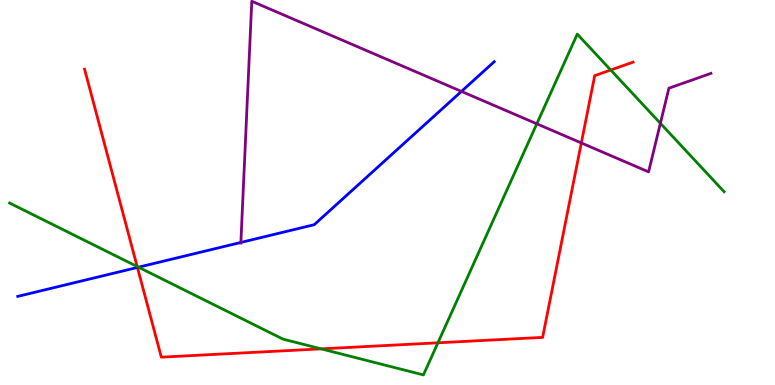[{'lines': ['blue', 'red'], 'intersections': [{'x': 1.77, 'y': 3.05}]}, {'lines': ['green', 'red'], 'intersections': [{'x': 1.77, 'y': 3.08}, {'x': 4.14, 'y': 0.939}, {'x': 5.65, 'y': 1.1}, {'x': 7.88, 'y': 8.18}]}, {'lines': ['purple', 'red'], 'intersections': [{'x': 7.5, 'y': 6.29}]}, {'lines': ['blue', 'green'], 'intersections': [{'x': 1.79, 'y': 3.06}]}, {'lines': ['blue', 'purple'], 'intersections': [{'x': 3.11, 'y': 3.7}, {'x': 5.95, 'y': 7.63}]}, {'lines': ['green', 'purple'], 'intersections': [{'x': 6.93, 'y': 6.78}, {'x': 8.52, 'y': 6.8}]}]